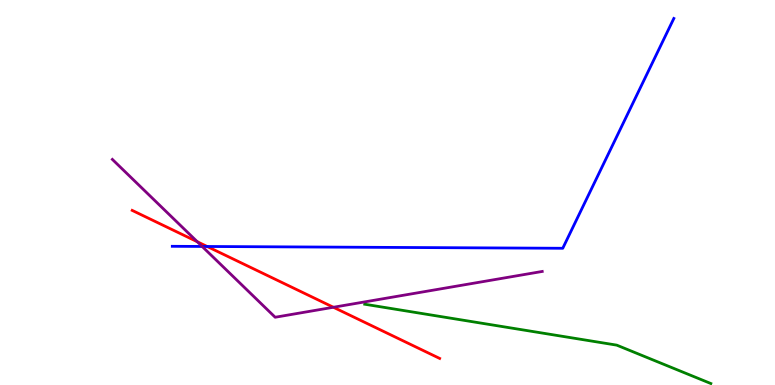[{'lines': ['blue', 'red'], 'intersections': [{'x': 2.67, 'y': 3.6}]}, {'lines': ['green', 'red'], 'intersections': []}, {'lines': ['purple', 'red'], 'intersections': [{'x': 2.55, 'y': 3.72}, {'x': 4.3, 'y': 2.02}]}, {'lines': ['blue', 'green'], 'intersections': []}, {'lines': ['blue', 'purple'], 'intersections': [{'x': 2.61, 'y': 3.6}]}, {'lines': ['green', 'purple'], 'intersections': []}]